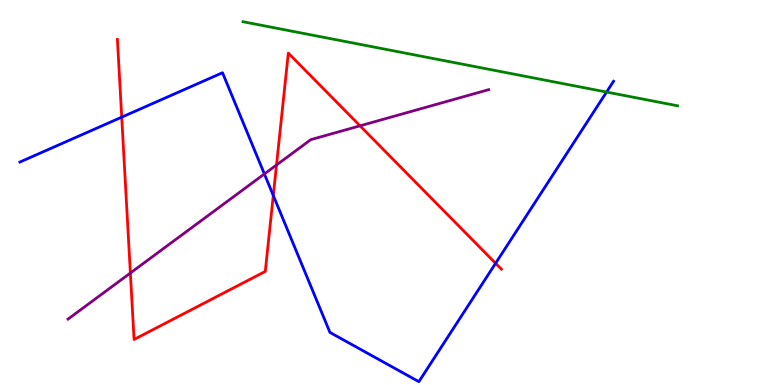[{'lines': ['blue', 'red'], 'intersections': [{'x': 1.57, 'y': 6.96}, {'x': 3.53, 'y': 4.92}, {'x': 6.39, 'y': 3.16}]}, {'lines': ['green', 'red'], 'intersections': []}, {'lines': ['purple', 'red'], 'intersections': [{'x': 1.68, 'y': 2.91}, {'x': 3.57, 'y': 5.71}, {'x': 4.65, 'y': 6.73}]}, {'lines': ['blue', 'green'], 'intersections': [{'x': 7.83, 'y': 7.61}]}, {'lines': ['blue', 'purple'], 'intersections': [{'x': 3.41, 'y': 5.48}]}, {'lines': ['green', 'purple'], 'intersections': []}]